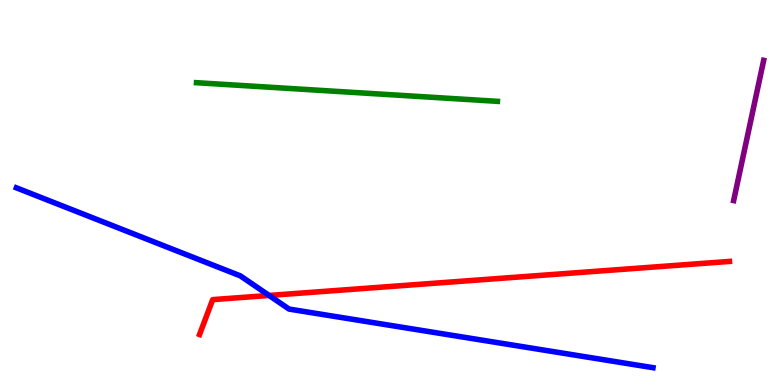[{'lines': ['blue', 'red'], 'intersections': [{'x': 3.47, 'y': 2.33}]}, {'lines': ['green', 'red'], 'intersections': []}, {'lines': ['purple', 'red'], 'intersections': []}, {'lines': ['blue', 'green'], 'intersections': []}, {'lines': ['blue', 'purple'], 'intersections': []}, {'lines': ['green', 'purple'], 'intersections': []}]